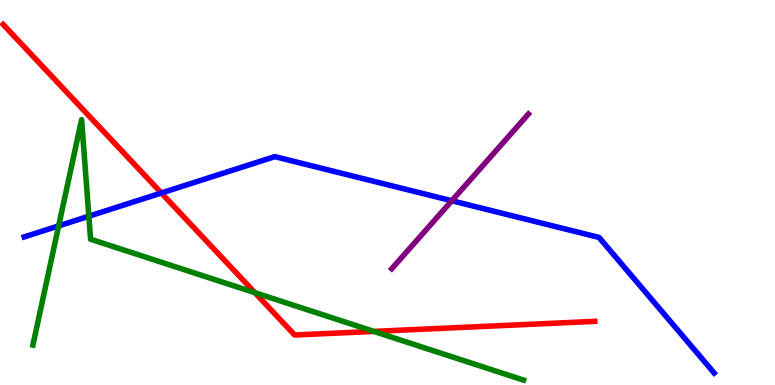[{'lines': ['blue', 'red'], 'intersections': [{'x': 2.08, 'y': 4.99}]}, {'lines': ['green', 'red'], 'intersections': [{'x': 3.29, 'y': 2.4}, {'x': 4.82, 'y': 1.39}]}, {'lines': ['purple', 'red'], 'intersections': []}, {'lines': ['blue', 'green'], 'intersections': [{'x': 0.757, 'y': 4.13}, {'x': 1.15, 'y': 4.38}]}, {'lines': ['blue', 'purple'], 'intersections': [{'x': 5.83, 'y': 4.79}]}, {'lines': ['green', 'purple'], 'intersections': []}]